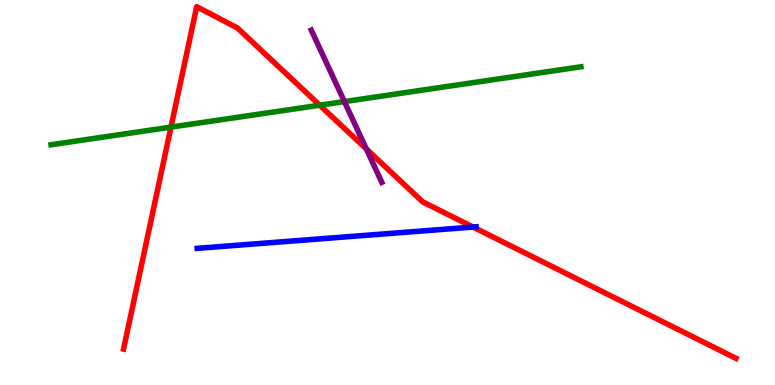[{'lines': ['blue', 'red'], 'intersections': [{'x': 6.1, 'y': 4.1}]}, {'lines': ['green', 'red'], 'intersections': [{'x': 2.21, 'y': 6.7}, {'x': 4.13, 'y': 7.27}]}, {'lines': ['purple', 'red'], 'intersections': [{'x': 4.73, 'y': 6.13}]}, {'lines': ['blue', 'green'], 'intersections': []}, {'lines': ['blue', 'purple'], 'intersections': []}, {'lines': ['green', 'purple'], 'intersections': [{'x': 4.44, 'y': 7.36}]}]